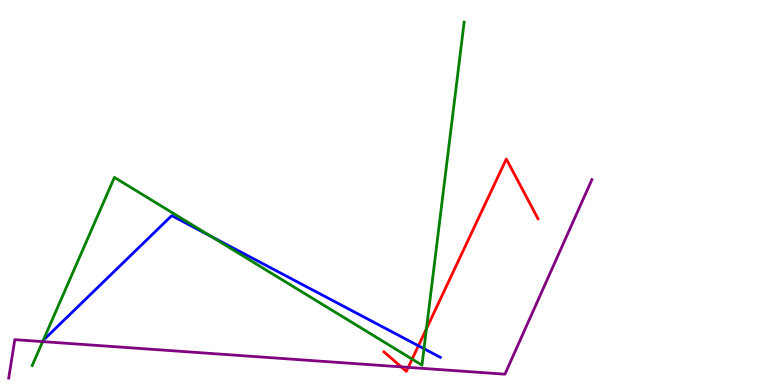[{'lines': ['blue', 'red'], 'intersections': [{'x': 5.4, 'y': 1.02}]}, {'lines': ['green', 'red'], 'intersections': [{'x': 5.32, 'y': 0.672}, {'x': 5.5, 'y': 1.46}]}, {'lines': ['purple', 'red'], 'intersections': [{'x': 5.18, 'y': 0.471}, {'x': 5.27, 'y': 0.458}]}, {'lines': ['blue', 'green'], 'intersections': [{'x': 0.557, 'y': 1.16}, {'x': 2.72, 'y': 3.87}, {'x': 5.47, 'y': 0.943}]}, {'lines': ['blue', 'purple'], 'intersections': []}, {'lines': ['green', 'purple'], 'intersections': [{'x': 0.55, 'y': 1.13}]}]